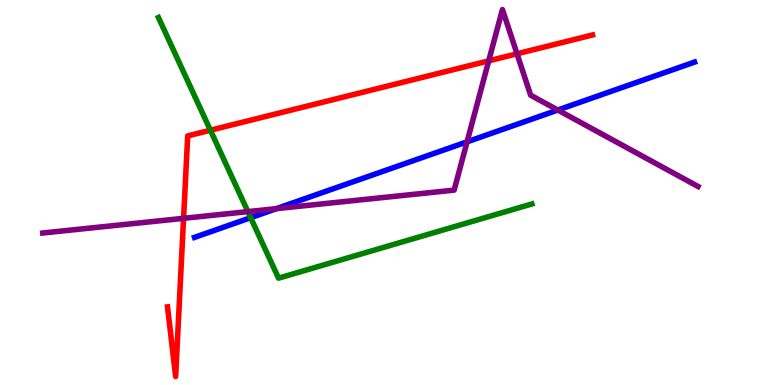[{'lines': ['blue', 'red'], 'intersections': []}, {'lines': ['green', 'red'], 'intersections': [{'x': 2.71, 'y': 6.62}]}, {'lines': ['purple', 'red'], 'intersections': [{'x': 2.37, 'y': 4.33}, {'x': 6.31, 'y': 8.42}, {'x': 6.67, 'y': 8.6}]}, {'lines': ['blue', 'green'], 'intersections': [{'x': 3.23, 'y': 4.35}]}, {'lines': ['blue', 'purple'], 'intersections': [{'x': 3.57, 'y': 4.58}, {'x': 6.03, 'y': 6.32}, {'x': 7.2, 'y': 7.14}]}, {'lines': ['green', 'purple'], 'intersections': [{'x': 3.2, 'y': 4.5}]}]